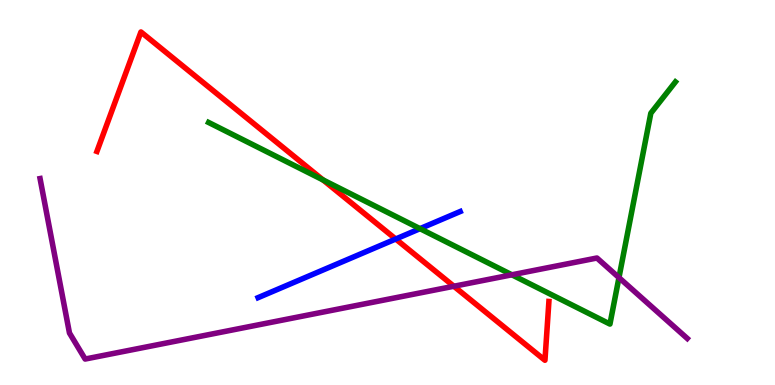[{'lines': ['blue', 'red'], 'intersections': [{'x': 5.11, 'y': 3.79}]}, {'lines': ['green', 'red'], 'intersections': [{'x': 4.17, 'y': 5.33}]}, {'lines': ['purple', 'red'], 'intersections': [{'x': 5.86, 'y': 2.56}]}, {'lines': ['blue', 'green'], 'intersections': [{'x': 5.42, 'y': 4.06}]}, {'lines': ['blue', 'purple'], 'intersections': []}, {'lines': ['green', 'purple'], 'intersections': [{'x': 6.6, 'y': 2.86}, {'x': 7.99, 'y': 2.79}]}]